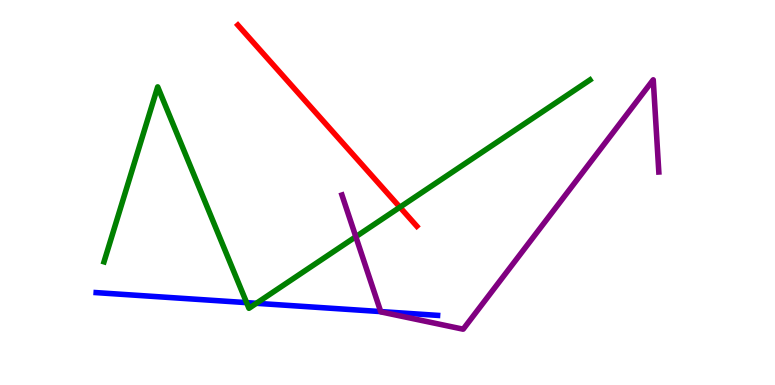[{'lines': ['blue', 'red'], 'intersections': []}, {'lines': ['green', 'red'], 'intersections': [{'x': 5.16, 'y': 4.62}]}, {'lines': ['purple', 'red'], 'intersections': []}, {'lines': ['blue', 'green'], 'intersections': [{'x': 3.18, 'y': 2.14}, {'x': 3.31, 'y': 2.12}]}, {'lines': ['blue', 'purple'], 'intersections': [{'x': 4.91, 'y': 1.91}]}, {'lines': ['green', 'purple'], 'intersections': [{'x': 4.59, 'y': 3.85}]}]